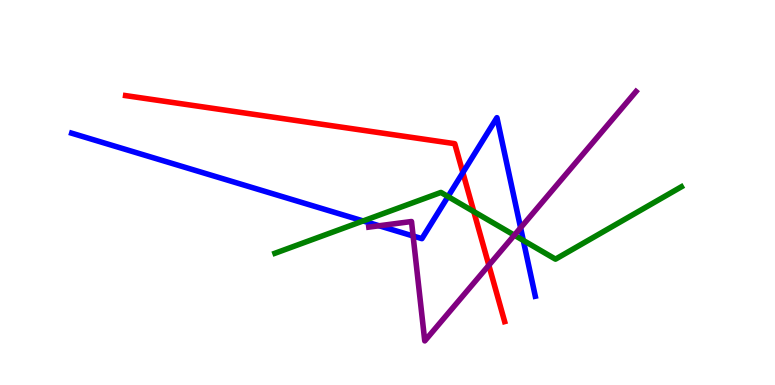[{'lines': ['blue', 'red'], 'intersections': [{'x': 5.97, 'y': 5.52}]}, {'lines': ['green', 'red'], 'intersections': [{'x': 6.11, 'y': 4.5}]}, {'lines': ['purple', 'red'], 'intersections': [{'x': 6.31, 'y': 3.11}]}, {'lines': ['blue', 'green'], 'intersections': [{'x': 4.69, 'y': 4.26}, {'x': 5.78, 'y': 4.89}, {'x': 6.75, 'y': 3.76}]}, {'lines': ['blue', 'purple'], 'intersections': [{'x': 4.89, 'y': 4.14}, {'x': 5.33, 'y': 3.87}, {'x': 6.72, 'y': 4.08}]}, {'lines': ['green', 'purple'], 'intersections': [{'x': 6.64, 'y': 3.89}]}]